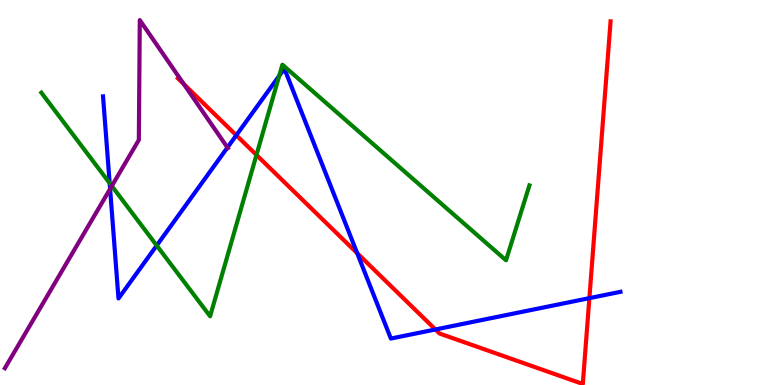[{'lines': ['blue', 'red'], 'intersections': [{'x': 3.05, 'y': 6.49}, {'x': 4.61, 'y': 3.42}, {'x': 5.62, 'y': 1.44}, {'x': 7.6, 'y': 2.26}]}, {'lines': ['green', 'red'], 'intersections': [{'x': 3.31, 'y': 5.98}]}, {'lines': ['purple', 'red'], 'intersections': [{'x': 2.37, 'y': 7.81}]}, {'lines': ['blue', 'green'], 'intersections': [{'x': 1.42, 'y': 5.24}, {'x': 2.02, 'y': 3.62}, {'x': 3.6, 'y': 8.03}]}, {'lines': ['blue', 'purple'], 'intersections': [{'x': 1.42, 'y': 5.09}, {'x': 2.93, 'y': 6.17}]}, {'lines': ['green', 'purple'], 'intersections': [{'x': 1.44, 'y': 5.17}]}]